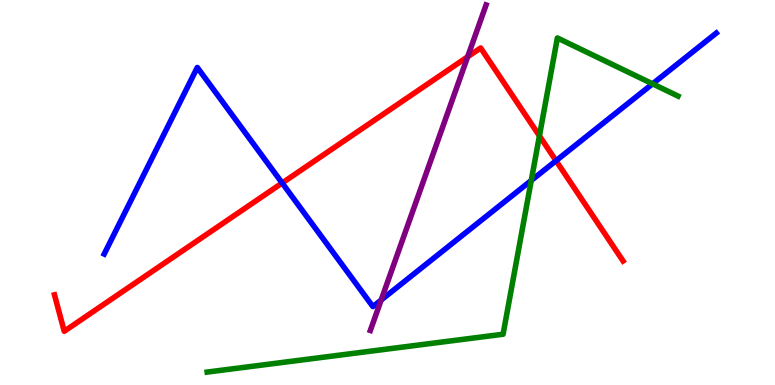[{'lines': ['blue', 'red'], 'intersections': [{'x': 3.64, 'y': 5.25}, {'x': 7.17, 'y': 5.83}]}, {'lines': ['green', 'red'], 'intersections': [{'x': 6.96, 'y': 6.47}]}, {'lines': ['purple', 'red'], 'intersections': [{'x': 6.03, 'y': 8.52}]}, {'lines': ['blue', 'green'], 'intersections': [{'x': 6.85, 'y': 5.31}, {'x': 8.42, 'y': 7.82}]}, {'lines': ['blue', 'purple'], 'intersections': [{'x': 4.92, 'y': 2.21}]}, {'lines': ['green', 'purple'], 'intersections': []}]